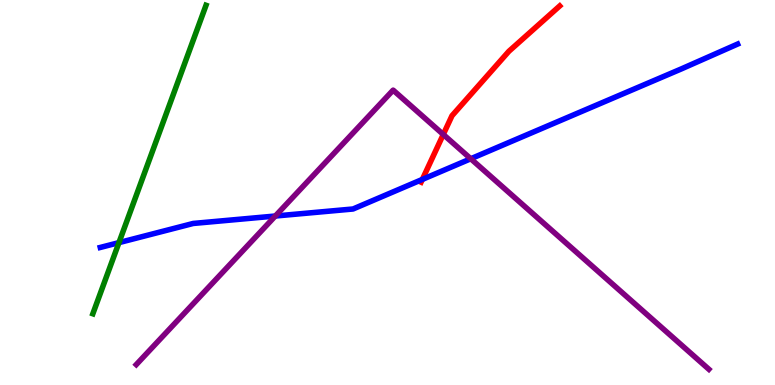[{'lines': ['blue', 'red'], 'intersections': [{'x': 5.45, 'y': 5.34}]}, {'lines': ['green', 'red'], 'intersections': []}, {'lines': ['purple', 'red'], 'intersections': [{'x': 5.72, 'y': 6.51}]}, {'lines': ['blue', 'green'], 'intersections': [{'x': 1.53, 'y': 3.7}]}, {'lines': ['blue', 'purple'], 'intersections': [{'x': 3.55, 'y': 4.39}, {'x': 6.07, 'y': 5.88}]}, {'lines': ['green', 'purple'], 'intersections': []}]